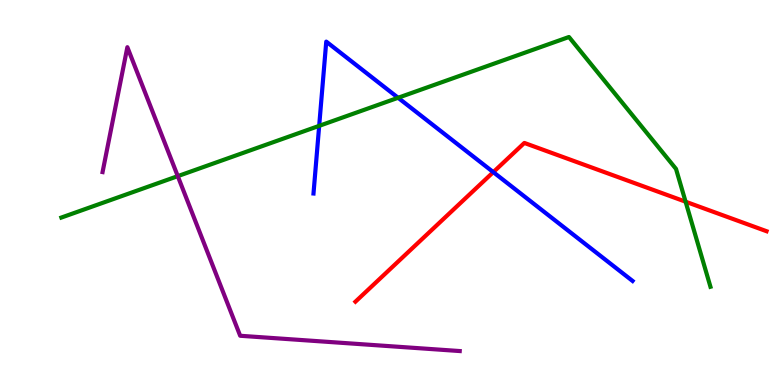[{'lines': ['blue', 'red'], 'intersections': [{'x': 6.37, 'y': 5.53}]}, {'lines': ['green', 'red'], 'intersections': [{'x': 8.85, 'y': 4.76}]}, {'lines': ['purple', 'red'], 'intersections': []}, {'lines': ['blue', 'green'], 'intersections': [{'x': 4.12, 'y': 6.73}, {'x': 5.14, 'y': 7.46}]}, {'lines': ['blue', 'purple'], 'intersections': []}, {'lines': ['green', 'purple'], 'intersections': [{'x': 2.29, 'y': 5.42}]}]